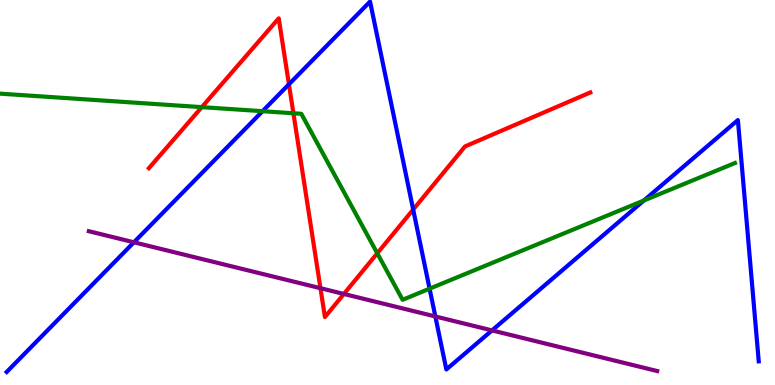[{'lines': ['blue', 'red'], 'intersections': [{'x': 3.73, 'y': 7.81}, {'x': 5.33, 'y': 4.56}]}, {'lines': ['green', 'red'], 'intersections': [{'x': 2.6, 'y': 7.22}, {'x': 3.79, 'y': 7.06}, {'x': 4.87, 'y': 3.42}]}, {'lines': ['purple', 'red'], 'intersections': [{'x': 4.14, 'y': 2.51}, {'x': 4.44, 'y': 2.36}]}, {'lines': ['blue', 'green'], 'intersections': [{'x': 3.39, 'y': 7.11}, {'x': 5.54, 'y': 2.5}, {'x': 8.31, 'y': 4.79}]}, {'lines': ['blue', 'purple'], 'intersections': [{'x': 1.73, 'y': 3.71}, {'x': 5.62, 'y': 1.78}, {'x': 6.35, 'y': 1.42}]}, {'lines': ['green', 'purple'], 'intersections': []}]